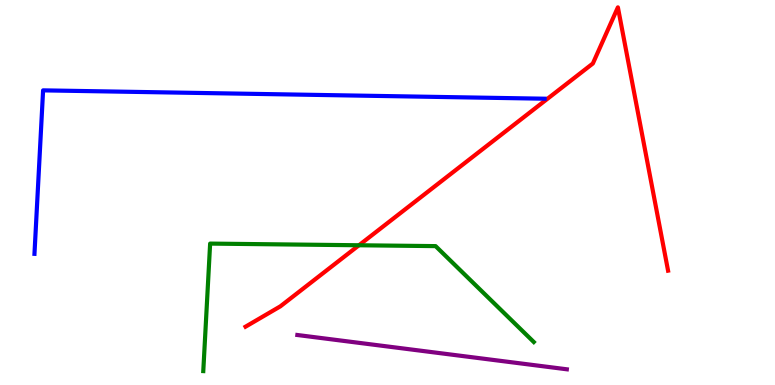[{'lines': ['blue', 'red'], 'intersections': []}, {'lines': ['green', 'red'], 'intersections': [{'x': 4.63, 'y': 3.63}]}, {'lines': ['purple', 'red'], 'intersections': []}, {'lines': ['blue', 'green'], 'intersections': []}, {'lines': ['blue', 'purple'], 'intersections': []}, {'lines': ['green', 'purple'], 'intersections': []}]